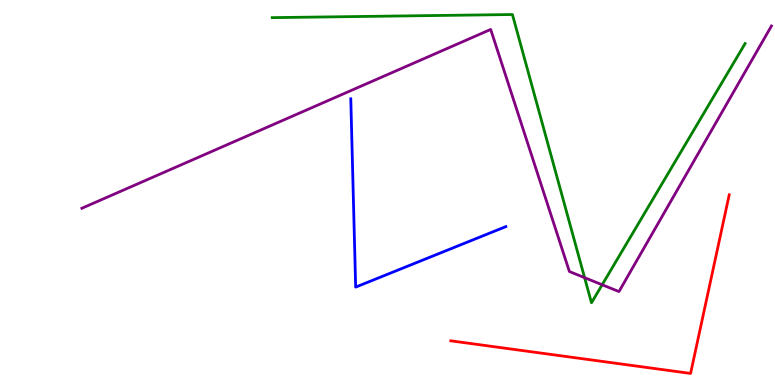[{'lines': ['blue', 'red'], 'intersections': []}, {'lines': ['green', 'red'], 'intersections': []}, {'lines': ['purple', 'red'], 'intersections': []}, {'lines': ['blue', 'green'], 'intersections': []}, {'lines': ['blue', 'purple'], 'intersections': []}, {'lines': ['green', 'purple'], 'intersections': [{'x': 7.54, 'y': 2.79}, {'x': 7.77, 'y': 2.6}]}]